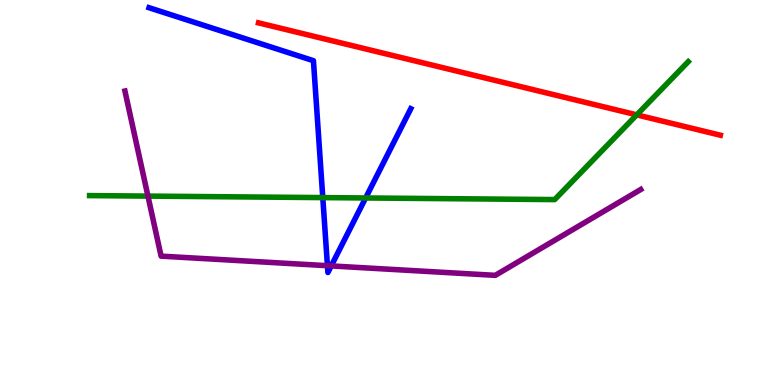[{'lines': ['blue', 'red'], 'intersections': []}, {'lines': ['green', 'red'], 'intersections': [{'x': 8.22, 'y': 7.02}]}, {'lines': ['purple', 'red'], 'intersections': []}, {'lines': ['blue', 'green'], 'intersections': [{'x': 4.16, 'y': 4.87}, {'x': 4.72, 'y': 4.86}]}, {'lines': ['blue', 'purple'], 'intersections': [{'x': 4.22, 'y': 3.1}, {'x': 4.27, 'y': 3.09}]}, {'lines': ['green', 'purple'], 'intersections': [{'x': 1.91, 'y': 4.91}]}]